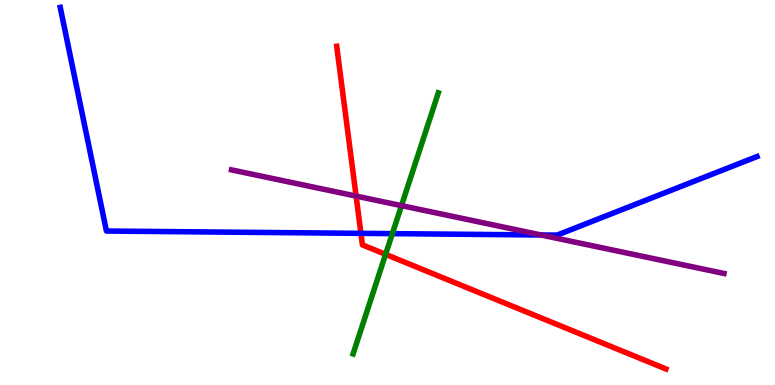[{'lines': ['blue', 'red'], 'intersections': [{'x': 4.66, 'y': 3.94}]}, {'lines': ['green', 'red'], 'intersections': [{'x': 4.98, 'y': 3.39}]}, {'lines': ['purple', 'red'], 'intersections': [{'x': 4.59, 'y': 4.91}]}, {'lines': ['blue', 'green'], 'intersections': [{'x': 5.06, 'y': 3.93}]}, {'lines': ['blue', 'purple'], 'intersections': [{'x': 6.98, 'y': 3.9}]}, {'lines': ['green', 'purple'], 'intersections': [{'x': 5.18, 'y': 4.66}]}]